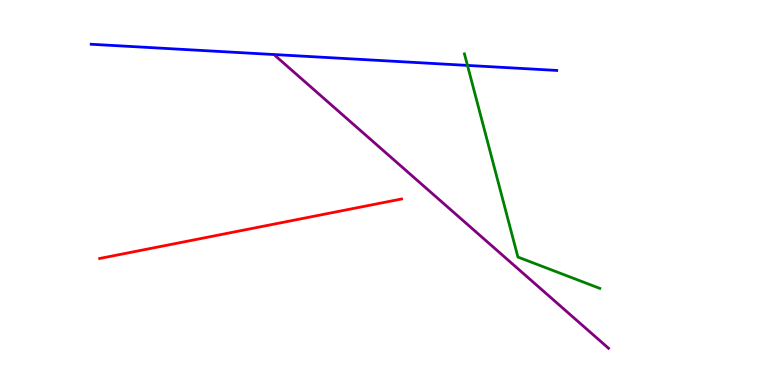[{'lines': ['blue', 'red'], 'intersections': []}, {'lines': ['green', 'red'], 'intersections': []}, {'lines': ['purple', 'red'], 'intersections': []}, {'lines': ['blue', 'green'], 'intersections': [{'x': 6.03, 'y': 8.3}]}, {'lines': ['blue', 'purple'], 'intersections': []}, {'lines': ['green', 'purple'], 'intersections': []}]